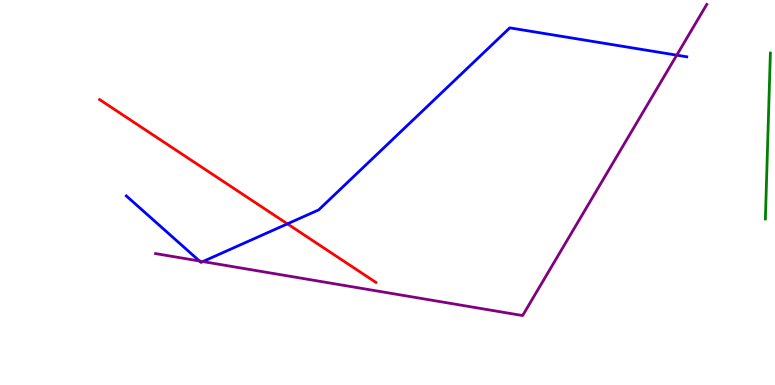[{'lines': ['blue', 'red'], 'intersections': [{'x': 3.71, 'y': 4.19}]}, {'lines': ['green', 'red'], 'intersections': []}, {'lines': ['purple', 'red'], 'intersections': []}, {'lines': ['blue', 'green'], 'intersections': []}, {'lines': ['blue', 'purple'], 'intersections': [{'x': 2.57, 'y': 3.22}, {'x': 2.62, 'y': 3.21}, {'x': 8.73, 'y': 8.57}]}, {'lines': ['green', 'purple'], 'intersections': []}]